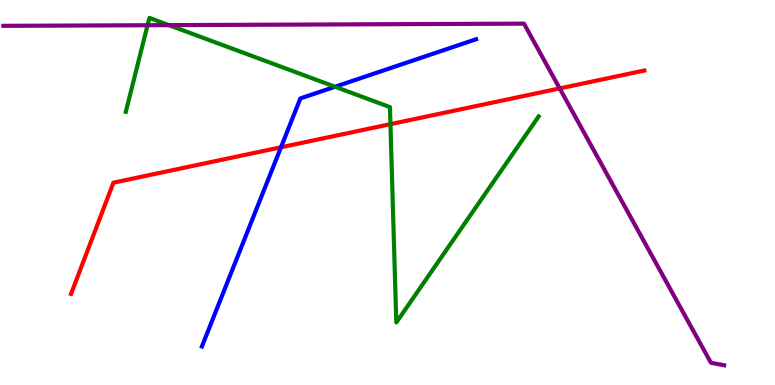[{'lines': ['blue', 'red'], 'intersections': [{'x': 3.63, 'y': 6.17}]}, {'lines': ['green', 'red'], 'intersections': [{'x': 5.04, 'y': 6.78}]}, {'lines': ['purple', 'red'], 'intersections': [{'x': 7.22, 'y': 7.7}]}, {'lines': ['blue', 'green'], 'intersections': [{'x': 4.32, 'y': 7.75}]}, {'lines': ['blue', 'purple'], 'intersections': []}, {'lines': ['green', 'purple'], 'intersections': [{'x': 1.9, 'y': 9.34}, {'x': 2.18, 'y': 9.35}]}]